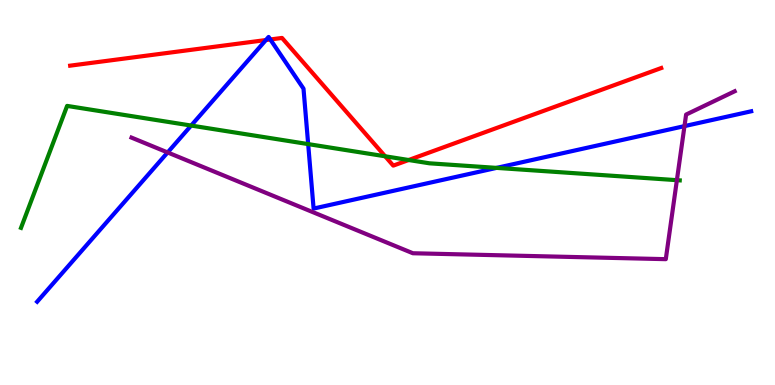[{'lines': ['blue', 'red'], 'intersections': [{'x': 3.43, 'y': 8.96}, {'x': 3.49, 'y': 8.97}]}, {'lines': ['green', 'red'], 'intersections': [{'x': 4.97, 'y': 5.94}, {'x': 5.27, 'y': 5.84}]}, {'lines': ['purple', 'red'], 'intersections': []}, {'lines': ['blue', 'green'], 'intersections': [{'x': 2.47, 'y': 6.74}, {'x': 3.98, 'y': 6.26}, {'x': 6.41, 'y': 5.64}]}, {'lines': ['blue', 'purple'], 'intersections': [{'x': 2.16, 'y': 6.04}, {'x': 8.83, 'y': 6.72}]}, {'lines': ['green', 'purple'], 'intersections': [{'x': 8.73, 'y': 5.32}]}]